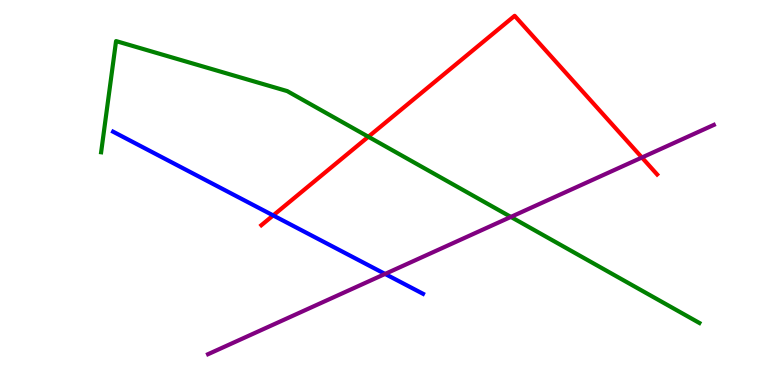[{'lines': ['blue', 'red'], 'intersections': [{'x': 3.52, 'y': 4.4}]}, {'lines': ['green', 'red'], 'intersections': [{'x': 4.75, 'y': 6.45}]}, {'lines': ['purple', 'red'], 'intersections': [{'x': 8.28, 'y': 5.91}]}, {'lines': ['blue', 'green'], 'intersections': []}, {'lines': ['blue', 'purple'], 'intersections': [{'x': 4.97, 'y': 2.88}]}, {'lines': ['green', 'purple'], 'intersections': [{'x': 6.59, 'y': 4.37}]}]